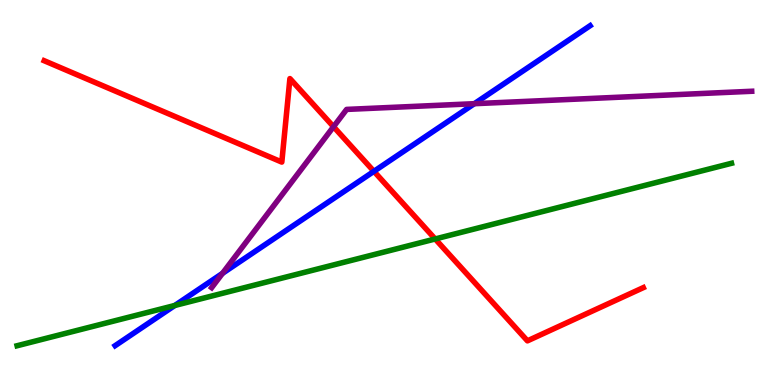[{'lines': ['blue', 'red'], 'intersections': [{'x': 4.82, 'y': 5.55}]}, {'lines': ['green', 'red'], 'intersections': [{'x': 5.62, 'y': 3.79}]}, {'lines': ['purple', 'red'], 'intersections': [{'x': 4.3, 'y': 6.71}]}, {'lines': ['blue', 'green'], 'intersections': [{'x': 2.26, 'y': 2.07}]}, {'lines': ['blue', 'purple'], 'intersections': [{'x': 2.87, 'y': 2.9}, {'x': 6.12, 'y': 7.31}]}, {'lines': ['green', 'purple'], 'intersections': []}]